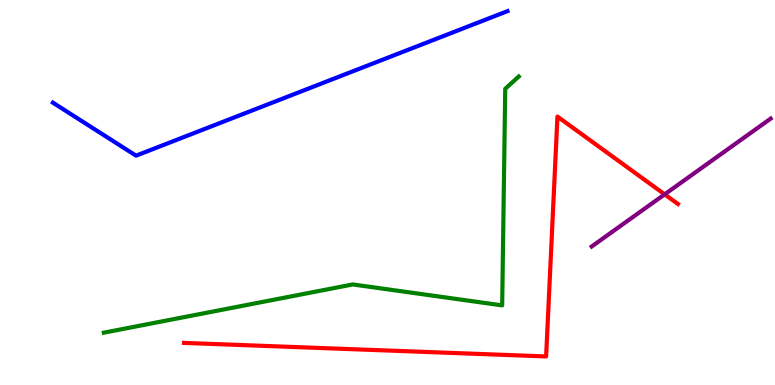[{'lines': ['blue', 'red'], 'intersections': []}, {'lines': ['green', 'red'], 'intersections': []}, {'lines': ['purple', 'red'], 'intersections': [{'x': 8.58, 'y': 4.95}]}, {'lines': ['blue', 'green'], 'intersections': []}, {'lines': ['blue', 'purple'], 'intersections': []}, {'lines': ['green', 'purple'], 'intersections': []}]